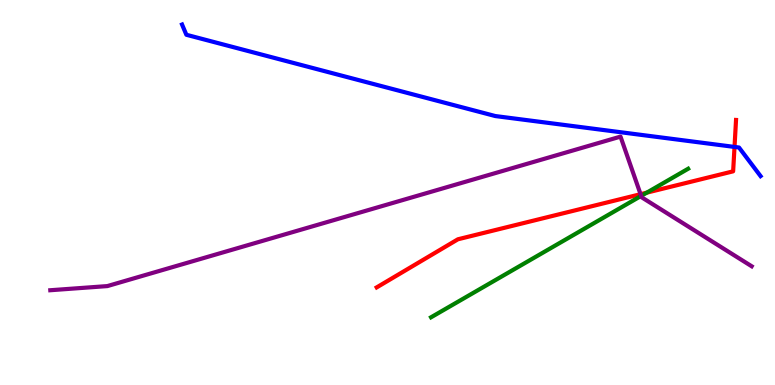[{'lines': ['blue', 'red'], 'intersections': [{'x': 9.48, 'y': 6.18}]}, {'lines': ['green', 'red'], 'intersections': [{'x': 8.35, 'y': 5.0}]}, {'lines': ['purple', 'red'], 'intersections': [{'x': 8.27, 'y': 4.96}]}, {'lines': ['blue', 'green'], 'intersections': []}, {'lines': ['blue', 'purple'], 'intersections': []}, {'lines': ['green', 'purple'], 'intersections': [{'x': 8.27, 'y': 4.91}]}]